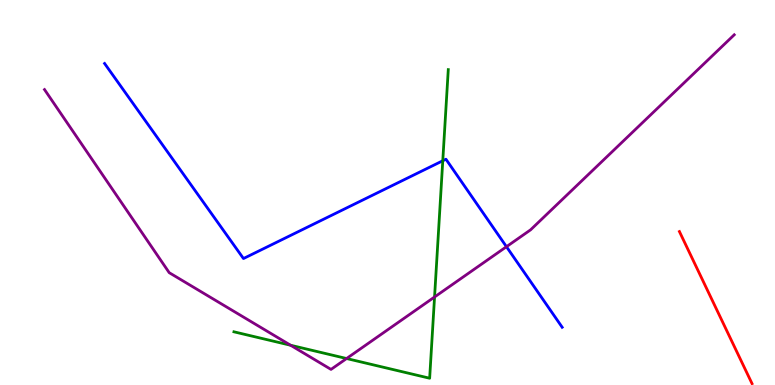[{'lines': ['blue', 'red'], 'intersections': []}, {'lines': ['green', 'red'], 'intersections': []}, {'lines': ['purple', 'red'], 'intersections': []}, {'lines': ['blue', 'green'], 'intersections': [{'x': 5.71, 'y': 5.82}]}, {'lines': ['blue', 'purple'], 'intersections': [{'x': 6.53, 'y': 3.59}]}, {'lines': ['green', 'purple'], 'intersections': [{'x': 3.75, 'y': 1.03}, {'x': 4.47, 'y': 0.688}, {'x': 5.61, 'y': 2.29}]}]